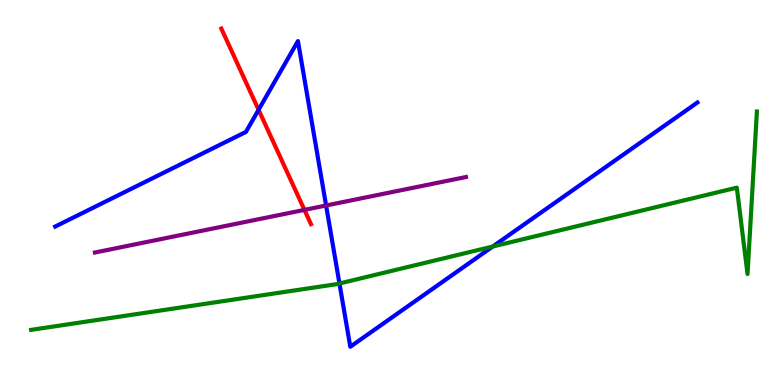[{'lines': ['blue', 'red'], 'intersections': [{'x': 3.34, 'y': 7.15}]}, {'lines': ['green', 'red'], 'intersections': []}, {'lines': ['purple', 'red'], 'intersections': [{'x': 3.93, 'y': 4.55}]}, {'lines': ['blue', 'green'], 'intersections': [{'x': 4.38, 'y': 2.64}, {'x': 6.36, 'y': 3.6}]}, {'lines': ['blue', 'purple'], 'intersections': [{'x': 4.21, 'y': 4.66}]}, {'lines': ['green', 'purple'], 'intersections': []}]